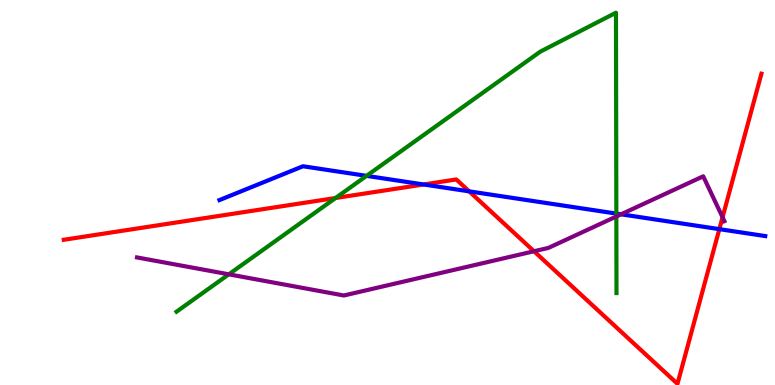[{'lines': ['blue', 'red'], 'intersections': [{'x': 5.47, 'y': 5.21}, {'x': 6.05, 'y': 5.03}, {'x': 9.28, 'y': 4.05}]}, {'lines': ['green', 'red'], 'intersections': [{'x': 4.33, 'y': 4.86}]}, {'lines': ['purple', 'red'], 'intersections': [{'x': 6.89, 'y': 3.47}, {'x': 9.32, 'y': 4.36}]}, {'lines': ['blue', 'green'], 'intersections': [{'x': 4.73, 'y': 5.43}, {'x': 7.95, 'y': 4.45}]}, {'lines': ['blue', 'purple'], 'intersections': [{'x': 8.01, 'y': 4.43}]}, {'lines': ['green', 'purple'], 'intersections': [{'x': 2.95, 'y': 2.87}, {'x': 7.95, 'y': 4.38}]}]